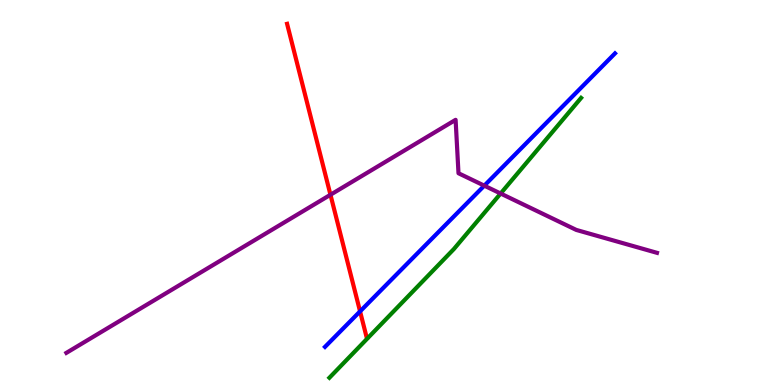[{'lines': ['blue', 'red'], 'intersections': [{'x': 4.65, 'y': 1.91}]}, {'lines': ['green', 'red'], 'intersections': []}, {'lines': ['purple', 'red'], 'intersections': [{'x': 4.26, 'y': 4.94}]}, {'lines': ['blue', 'green'], 'intersections': []}, {'lines': ['blue', 'purple'], 'intersections': [{'x': 6.25, 'y': 5.18}]}, {'lines': ['green', 'purple'], 'intersections': [{'x': 6.46, 'y': 4.97}]}]